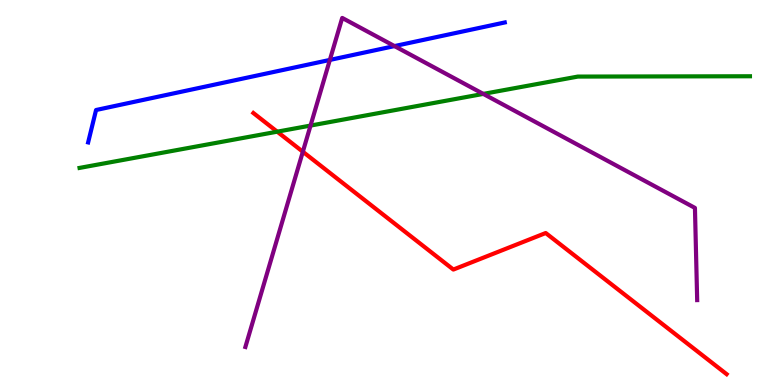[{'lines': ['blue', 'red'], 'intersections': []}, {'lines': ['green', 'red'], 'intersections': [{'x': 3.58, 'y': 6.58}]}, {'lines': ['purple', 'red'], 'intersections': [{'x': 3.91, 'y': 6.06}]}, {'lines': ['blue', 'green'], 'intersections': []}, {'lines': ['blue', 'purple'], 'intersections': [{'x': 4.26, 'y': 8.44}, {'x': 5.09, 'y': 8.8}]}, {'lines': ['green', 'purple'], 'intersections': [{'x': 4.01, 'y': 6.74}, {'x': 6.24, 'y': 7.56}]}]